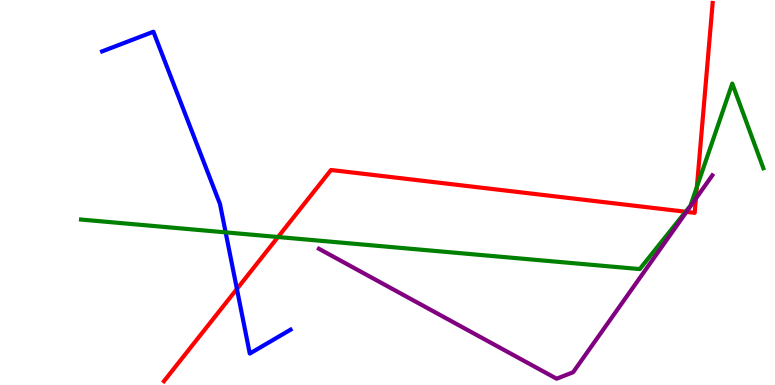[{'lines': ['blue', 'red'], 'intersections': [{'x': 3.06, 'y': 2.49}]}, {'lines': ['green', 'red'], 'intersections': [{'x': 3.59, 'y': 3.84}, {'x': 8.85, 'y': 4.5}, {'x': 8.99, 'y': 5.15}]}, {'lines': ['purple', 'red'], 'intersections': [{'x': 8.86, 'y': 4.5}, {'x': 8.98, 'y': 4.84}]}, {'lines': ['blue', 'green'], 'intersections': [{'x': 2.91, 'y': 3.96}]}, {'lines': ['blue', 'purple'], 'intersections': []}, {'lines': ['green', 'purple'], 'intersections': []}]